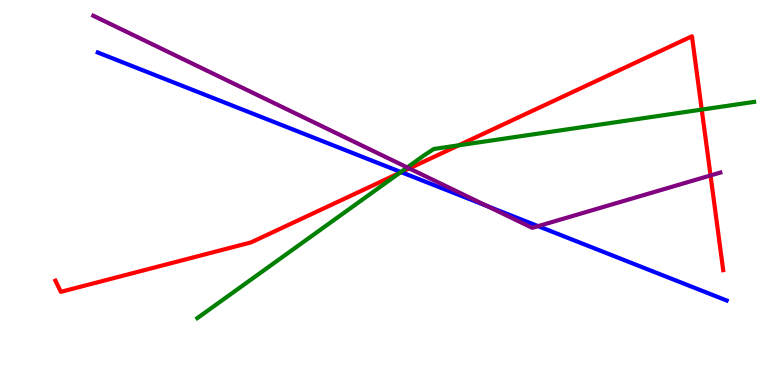[{'lines': ['blue', 'red'], 'intersections': [{'x': 5.18, 'y': 5.53}]}, {'lines': ['green', 'red'], 'intersections': [{'x': 5.16, 'y': 5.51}, {'x': 5.92, 'y': 6.23}, {'x': 9.05, 'y': 7.15}]}, {'lines': ['purple', 'red'], 'intersections': [{'x': 5.28, 'y': 5.63}, {'x': 9.17, 'y': 5.44}]}, {'lines': ['blue', 'green'], 'intersections': [{'x': 5.17, 'y': 5.53}]}, {'lines': ['blue', 'purple'], 'intersections': [{'x': 6.29, 'y': 4.65}, {'x': 6.94, 'y': 4.13}]}, {'lines': ['green', 'purple'], 'intersections': [{'x': 5.25, 'y': 5.65}]}]